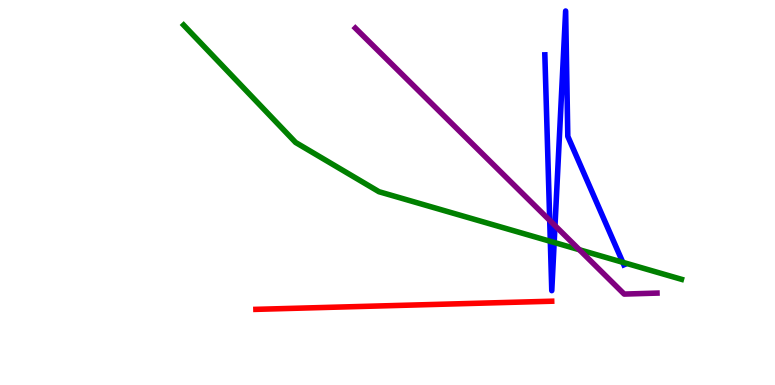[{'lines': ['blue', 'red'], 'intersections': []}, {'lines': ['green', 'red'], 'intersections': []}, {'lines': ['purple', 'red'], 'intersections': []}, {'lines': ['blue', 'green'], 'intersections': [{'x': 7.1, 'y': 3.73}, {'x': 7.15, 'y': 3.7}, {'x': 8.04, 'y': 3.19}]}, {'lines': ['blue', 'purple'], 'intersections': [{'x': 7.09, 'y': 4.28}, {'x': 7.16, 'y': 4.14}]}, {'lines': ['green', 'purple'], 'intersections': [{'x': 7.48, 'y': 3.51}]}]